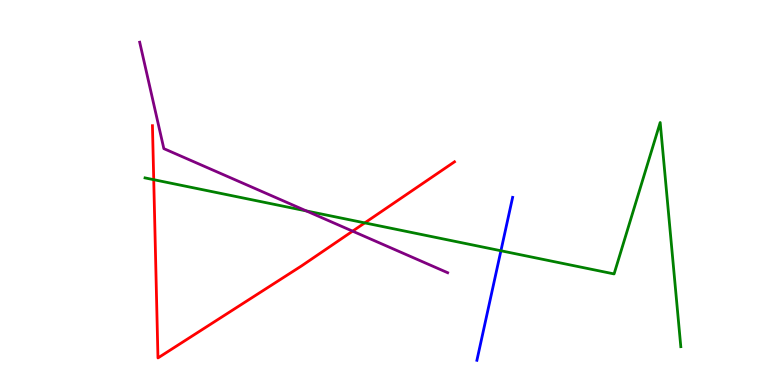[{'lines': ['blue', 'red'], 'intersections': []}, {'lines': ['green', 'red'], 'intersections': [{'x': 1.98, 'y': 5.33}, {'x': 4.71, 'y': 4.21}]}, {'lines': ['purple', 'red'], 'intersections': [{'x': 4.55, 'y': 4.0}]}, {'lines': ['blue', 'green'], 'intersections': [{'x': 6.46, 'y': 3.49}]}, {'lines': ['blue', 'purple'], 'intersections': []}, {'lines': ['green', 'purple'], 'intersections': [{'x': 3.95, 'y': 4.52}]}]